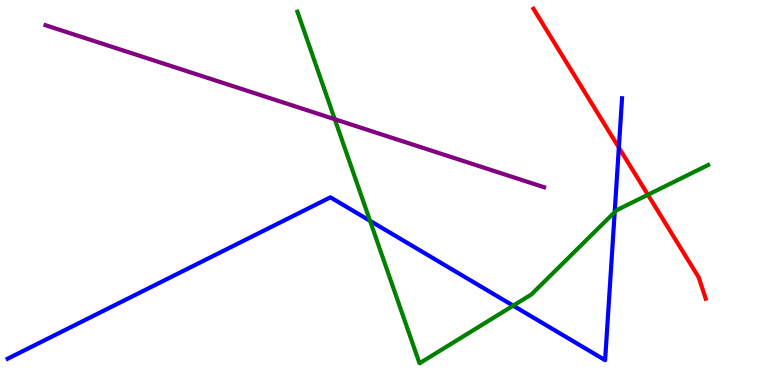[{'lines': ['blue', 'red'], 'intersections': [{'x': 7.99, 'y': 6.17}]}, {'lines': ['green', 'red'], 'intersections': [{'x': 8.36, 'y': 4.94}]}, {'lines': ['purple', 'red'], 'intersections': []}, {'lines': ['blue', 'green'], 'intersections': [{'x': 4.77, 'y': 4.26}, {'x': 6.62, 'y': 2.06}, {'x': 7.93, 'y': 4.49}]}, {'lines': ['blue', 'purple'], 'intersections': []}, {'lines': ['green', 'purple'], 'intersections': [{'x': 4.32, 'y': 6.9}]}]